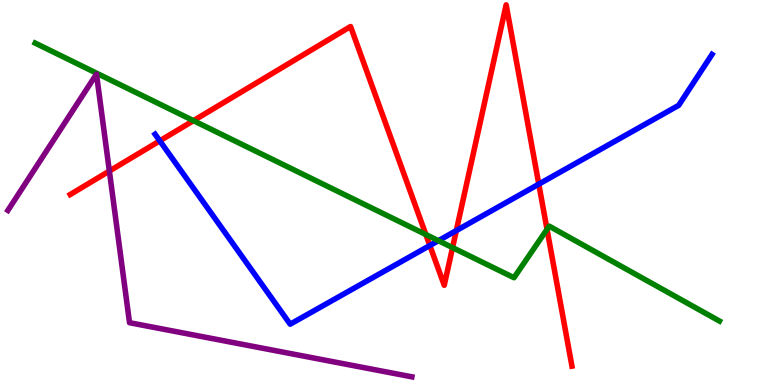[{'lines': ['blue', 'red'], 'intersections': [{'x': 2.06, 'y': 6.34}, {'x': 5.55, 'y': 3.62}, {'x': 5.89, 'y': 4.01}, {'x': 6.95, 'y': 5.22}]}, {'lines': ['green', 'red'], 'intersections': [{'x': 2.5, 'y': 6.87}, {'x': 5.5, 'y': 3.91}, {'x': 5.84, 'y': 3.57}, {'x': 7.06, 'y': 4.04}]}, {'lines': ['purple', 'red'], 'intersections': [{'x': 1.41, 'y': 5.56}]}, {'lines': ['blue', 'green'], 'intersections': [{'x': 5.66, 'y': 3.75}]}, {'lines': ['blue', 'purple'], 'intersections': []}, {'lines': ['green', 'purple'], 'intersections': []}]